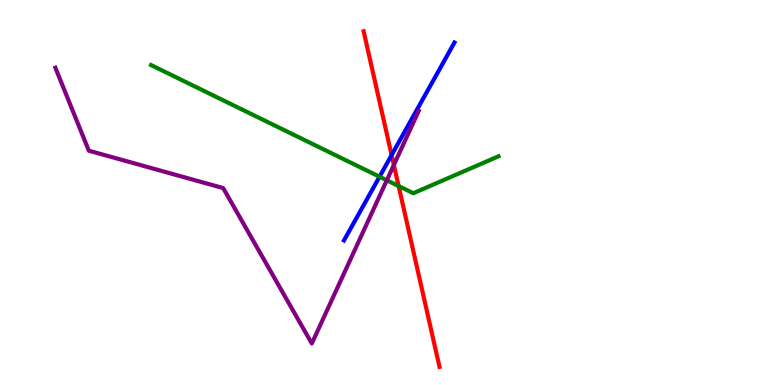[{'lines': ['blue', 'red'], 'intersections': [{'x': 5.05, 'y': 5.97}]}, {'lines': ['green', 'red'], 'intersections': [{'x': 5.14, 'y': 5.17}]}, {'lines': ['purple', 'red'], 'intersections': [{'x': 5.08, 'y': 5.72}]}, {'lines': ['blue', 'green'], 'intersections': [{'x': 4.9, 'y': 5.41}]}, {'lines': ['blue', 'purple'], 'intersections': []}, {'lines': ['green', 'purple'], 'intersections': [{'x': 4.99, 'y': 5.32}]}]